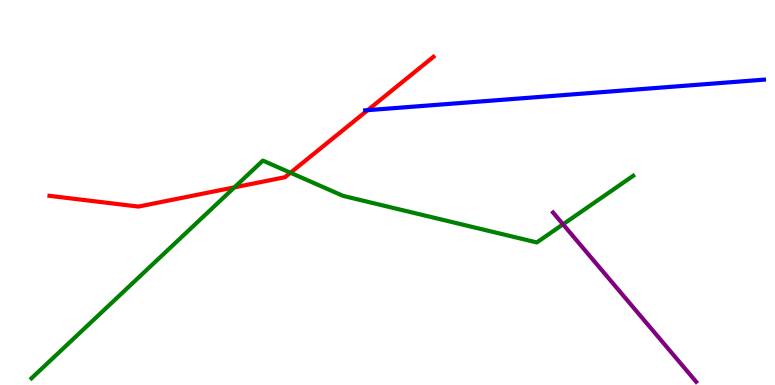[{'lines': ['blue', 'red'], 'intersections': [{'x': 4.74, 'y': 7.14}]}, {'lines': ['green', 'red'], 'intersections': [{'x': 3.03, 'y': 5.13}, {'x': 3.75, 'y': 5.51}]}, {'lines': ['purple', 'red'], 'intersections': []}, {'lines': ['blue', 'green'], 'intersections': []}, {'lines': ['blue', 'purple'], 'intersections': []}, {'lines': ['green', 'purple'], 'intersections': [{'x': 7.26, 'y': 4.17}]}]